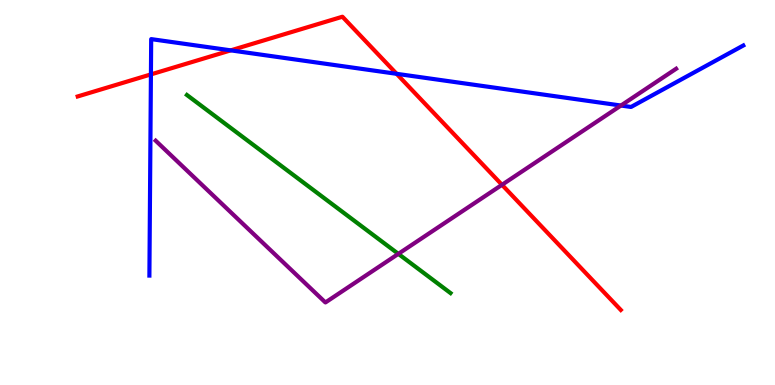[{'lines': ['blue', 'red'], 'intersections': [{'x': 1.95, 'y': 8.07}, {'x': 2.98, 'y': 8.69}, {'x': 5.12, 'y': 8.08}]}, {'lines': ['green', 'red'], 'intersections': []}, {'lines': ['purple', 'red'], 'intersections': [{'x': 6.48, 'y': 5.2}]}, {'lines': ['blue', 'green'], 'intersections': []}, {'lines': ['blue', 'purple'], 'intersections': [{'x': 8.01, 'y': 7.26}]}, {'lines': ['green', 'purple'], 'intersections': [{'x': 5.14, 'y': 3.41}]}]